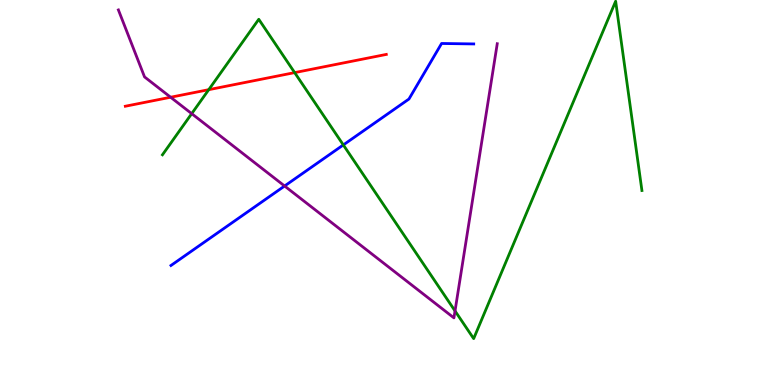[{'lines': ['blue', 'red'], 'intersections': []}, {'lines': ['green', 'red'], 'intersections': [{'x': 2.69, 'y': 7.67}, {'x': 3.8, 'y': 8.11}]}, {'lines': ['purple', 'red'], 'intersections': [{'x': 2.2, 'y': 7.47}]}, {'lines': ['blue', 'green'], 'intersections': [{'x': 4.43, 'y': 6.24}]}, {'lines': ['blue', 'purple'], 'intersections': [{'x': 3.67, 'y': 5.17}]}, {'lines': ['green', 'purple'], 'intersections': [{'x': 2.47, 'y': 7.05}, {'x': 5.87, 'y': 1.92}]}]